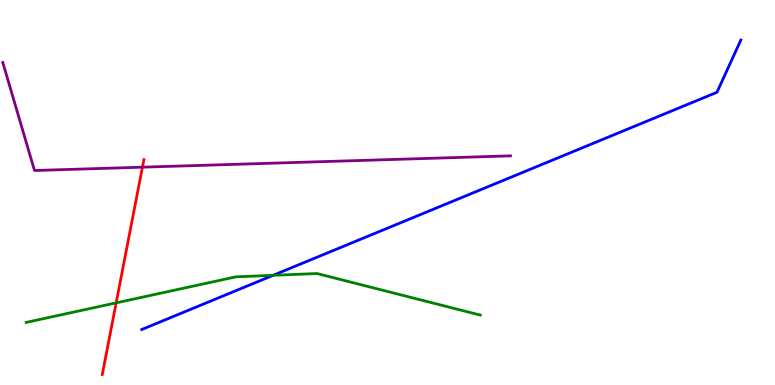[{'lines': ['blue', 'red'], 'intersections': []}, {'lines': ['green', 'red'], 'intersections': [{'x': 1.5, 'y': 2.13}]}, {'lines': ['purple', 'red'], 'intersections': [{'x': 1.84, 'y': 5.66}]}, {'lines': ['blue', 'green'], 'intersections': [{'x': 3.52, 'y': 2.85}]}, {'lines': ['blue', 'purple'], 'intersections': []}, {'lines': ['green', 'purple'], 'intersections': []}]